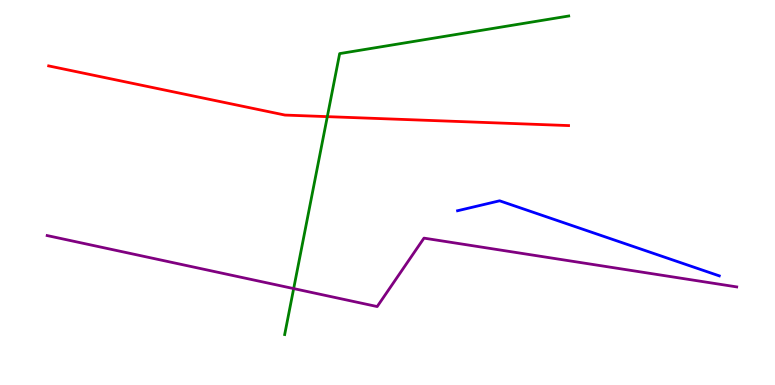[{'lines': ['blue', 'red'], 'intersections': []}, {'lines': ['green', 'red'], 'intersections': [{'x': 4.22, 'y': 6.97}]}, {'lines': ['purple', 'red'], 'intersections': []}, {'lines': ['blue', 'green'], 'intersections': []}, {'lines': ['blue', 'purple'], 'intersections': []}, {'lines': ['green', 'purple'], 'intersections': [{'x': 3.79, 'y': 2.5}]}]